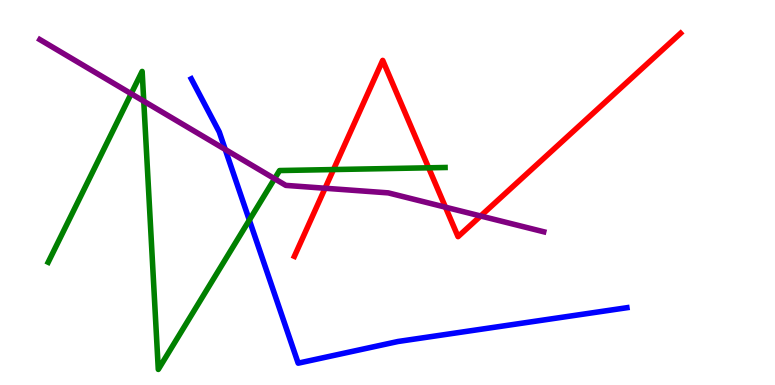[{'lines': ['blue', 'red'], 'intersections': []}, {'lines': ['green', 'red'], 'intersections': [{'x': 4.3, 'y': 5.6}, {'x': 5.53, 'y': 5.64}]}, {'lines': ['purple', 'red'], 'intersections': [{'x': 4.19, 'y': 5.11}, {'x': 5.75, 'y': 4.62}, {'x': 6.2, 'y': 4.39}]}, {'lines': ['blue', 'green'], 'intersections': [{'x': 3.22, 'y': 4.28}]}, {'lines': ['blue', 'purple'], 'intersections': [{'x': 2.91, 'y': 6.12}]}, {'lines': ['green', 'purple'], 'intersections': [{'x': 1.69, 'y': 7.57}, {'x': 1.85, 'y': 7.37}, {'x': 3.54, 'y': 5.36}]}]